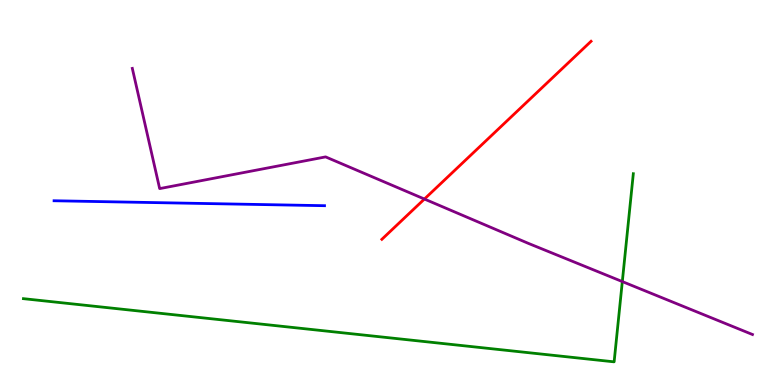[{'lines': ['blue', 'red'], 'intersections': []}, {'lines': ['green', 'red'], 'intersections': []}, {'lines': ['purple', 'red'], 'intersections': [{'x': 5.48, 'y': 4.83}]}, {'lines': ['blue', 'green'], 'intersections': []}, {'lines': ['blue', 'purple'], 'intersections': []}, {'lines': ['green', 'purple'], 'intersections': [{'x': 8.03, 'y': 2.69}]}]